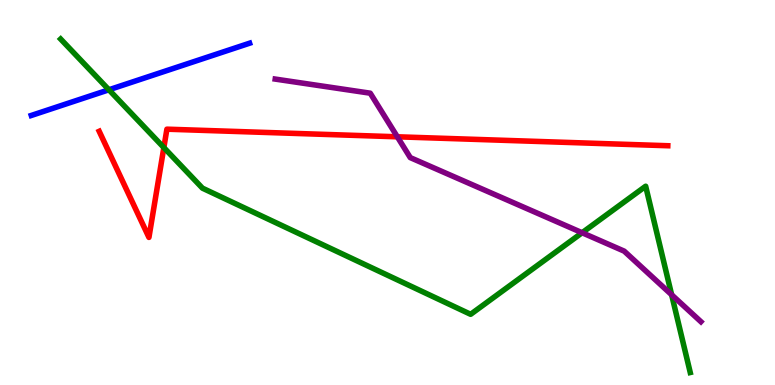[{'lines': ['blue', 'red'], 'intersections': []}, {'lines': ['green', 'red'], 'intersections': [{'x': 2.11, 'y': 6.17}]}, {'lines': ['purple', 'red'], 'intersections': [{'x': 5.13, 'y': 6.45}]}, {'lines': ['blue', 'green'], 'intersections': [{'x': 1.41, 'y': 7.67}]}, {'lines': ['blue', 'purple'], 'intersections': []}, {'lines': ['green', 'purple'], 'intersections': [{'x': 7.51, 'y': 3.95}, {'x': 8.67, 'y': 2.34}]}]